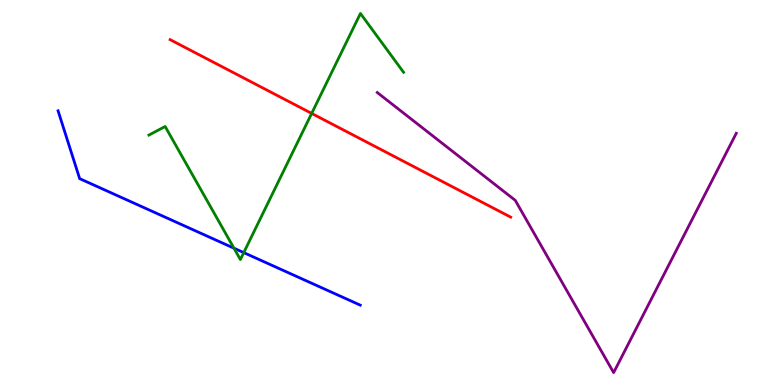[{'lines': ['blue', 'red'], 'intersections': []}, {'lines': ['green', 'red'], 'intersections': [{'x': 4.02, 'y': 7.05}]}, {'lines': ['purple', 'red'], 'intersections': []}, {'lines': ['blue', 'green'], 'intersections': [{'x': 3.02, 'y': 3.55}, {'x': 3.15, 'y': 3.44}]}, {'lines': ['blue', 'purple'], 'intersections': []}, {'lines': ['green', 'purple'], 'intersections': []}]